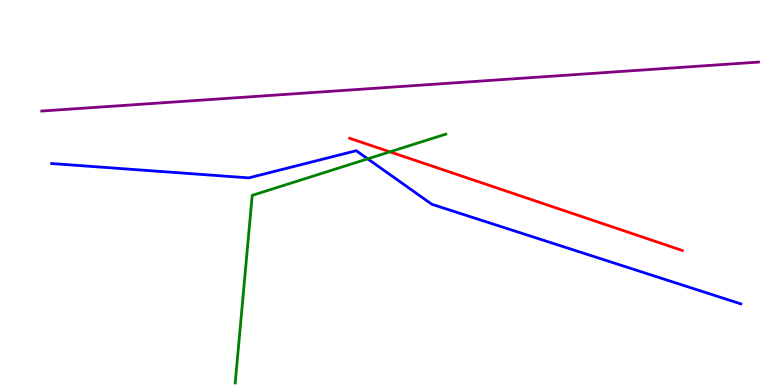[{'lines': ['blue', 'red'], 'intersections': []}, {'lines': ['green', 'red'], 'intersections': [{'x': 5.03, 'y': 6.06}]}, {'lines': ['purple', 'red'], 'intersections': []}, {'lines': ['blue', 'green'], 'intersections': [{'x': 4.74, 'y': 5.87}]}, {'lines': ['blue', 'purple'], 'intersections': []}, {'lines': ['green', 'purple'], 'intersections': []}]